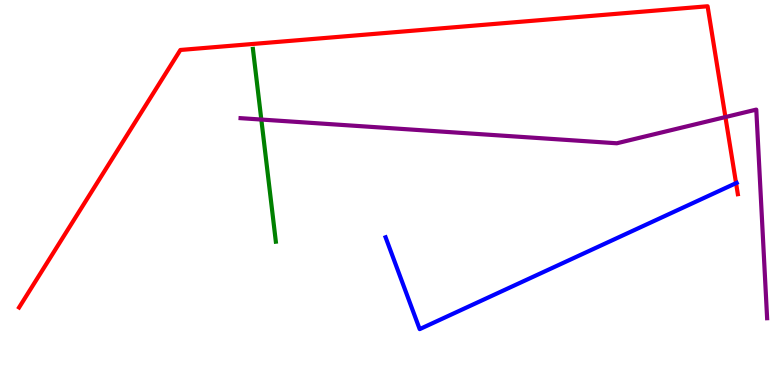[{'lines': ['blue', 'red'], 'intersections': [{'x': 9.5, 'y': 5.24}]}, {'lines': ['green', 'red'], 'intersections': []}, {'lines': ['purple', 'red'], 'intersections': [{'x': 9.36, 'y': 6.96}]}, {'lines': ['blue', 'green'], 'intersections': []}, {'lines': ['blue', 'purple'], 'intersections': []}, {'lines': ['green', 'purple'], 'intersections': [{'x': 3.37, 'y': 6.89}]}]